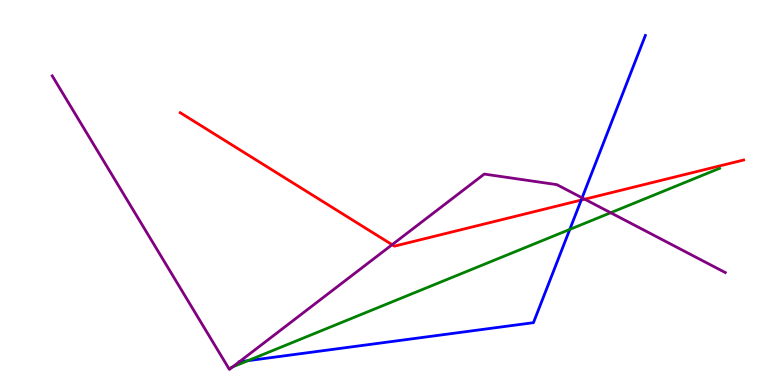[{'lines': ['blue', 'red'], 'intersections': [{'x': 7.5, 'y': 4.8}]}, {'lines': ['green', 'red'], 'intersections': []}, {'lines': ['purple', 'red'], 'intersections': [{'x': 5.06, 'y': 3.64}, {'x': 7.55, 'y': 4.83}]}, {'lines': ['blue', 'green'], 'intersections': [{'x': 3.2, 'y': 0.631}, {'x': 7.35, 'y': 4.04}]}, {'lines': ['blue', 'purple'], 'intersections': [{'x': 7.51, 'y': 4.86}]}, {'lines': ['green', 'purple'], 'intersections': [{'x': 3.0, 'y': 0.471}, {'x': 7.88, 'y': 4.47}]}]